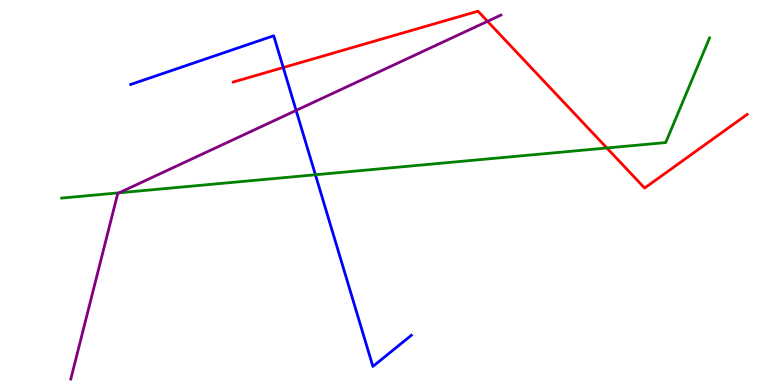[{'lines': ['blue', 'red'], 'intersections': [{'x': 3.65, 'y': 8.25}]}, {'lines': ['green', 'red'], 'intersections': [{'x': 7.83, 'y': 6.16}]}, {'lines': ['purple', 'red'], 'intersections': [{'x': 6.29, 'y': 9.45}]}, {'lines': ['blue', 'green'], 'intersections': [{'x': 4.07, 'y': 5.46}]}, {'lines': ['blue', 'purple'], 'intersections': [{'x': 3.82, 'y': 7.13}]}, {'lines': ['green', 'purple'], 'intersections': [{'x': 1.54, 'y': 4.99}]}]